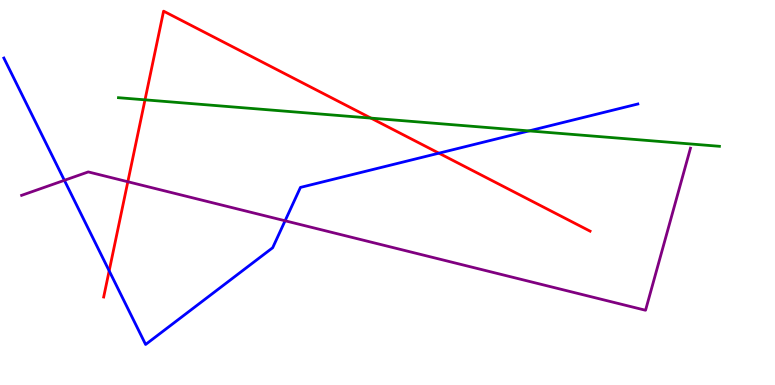[{'lines': ['blue', 'red'], 'intersections': [{'x': 1.41, 'y': 2.97}, {'x': 5.66, 'y': 6.02}]}, {'lines': ['green', 'red'], 'intersections': [{'x': 1.87, 'y': 7.41}, {'x': 4.79, 'y': 6.93}]}, {'lines': ['purple', 'red'], 'intersections': [{'x': 1.65, 'y': 5.28}]}, {'lines': ['blue', 'green'], 'intersections': [{'x': 6.83, 'y': 6.6}]}, {'lines': ['blue', 'purple'], 'intersections': [{'x': 0.831, 'y': 5.32}, {'x': 3.68, 'y': 4.27}]}, {'lines': ['green', 'purple'], 'intersections': []}]